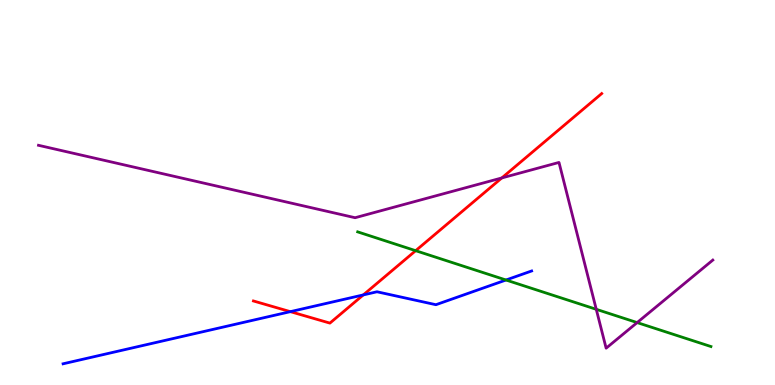[{'lines': ['blue', 'red'], 'intersections': [{'x': 3.75, 'y': 1.91}, {'x': 4.69, 'y': 2.34}]}, {'lines': ['green', 'red'], 'intersections': [{'x': 5.36, 'y': 3.49}]}, {'lines': ['purple', 'red'], 'intersections': [{'x': 6.47, 'y': 5.38}]}, {'lines': ['blue', 'green'], 'intersections': [{'x': 6.53, 'y': 2.73}]}, {'lines': ['blue', 'purple'], 'intersections': []}, {'lines': ['green', 'purple'], 'intersections': [{'x': 7.69, 'y': 1.97}, {'x': 8.22, 'y': 1.62}]}]